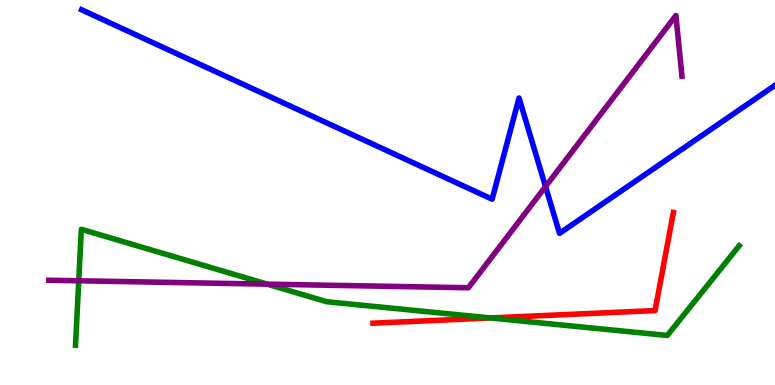[{'lines': ['blue', 'red'], 'intersections': []}, {'lines': ['green', 'red'], 'intersections': [{'x': 6.33, 'y': 1.74}]}, {'lines': ['purple', 'red'], 'intersections': []}, {'lines': ['blue', 'green'], 'intersections': []}, {'lines': ['blue', 'purple'], 'intersections': [{'x': 7.04, 'y': 5.15}]}, {'lines': ['green', 'purple'], 'intersections': [{'x': 1.02, 'y': 2.71}, {'x': 3.45, 'y': 2.62}]}]